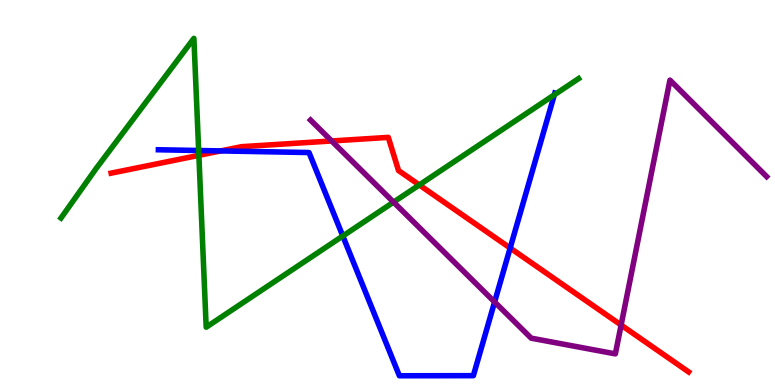[{'lines': ['blue', 'red'], 'intersections': [{'x': 2.85, 'y': 6.08}, {'x': 6.58, 'y': 3.56}]}, {'lines': ['green', 'red'], 'intersections': [{'x': 2.57, 'y': 5.97}, {'x': 5.41, 'y': 5.2}]}, {'lines': ['purple', 'red'], 'intersections': [{'x': 4.28, 'y': 6.34}, {'x': 8.01, 'y': 1.56}]}, {'lines': ['blue', 'green'], 'intersections': [{'x': 2.56, 'y': 6.09}, {'x': 4.42, 'y': 3.87}, {'x': 7.15, 'y': 7.54}]}, {'lines': ['blue', 'purple'], 'intersections': [{'x': 6.38, 'y': 2.16}]}, {'lines': ['green', 'purple'], 'intersections': [{'x': 5.08, 'y': 4.75}]}]